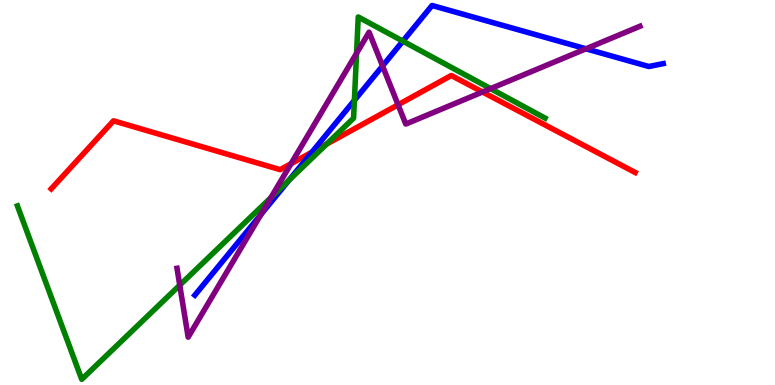[{'lines': ['blue', 'red'], 'intersections': [{'x': 4.02, 'y': 6.05}]}, {'lines': ['green', 'red'], 'intersections': [{'x': 4.21, 'y': 6.26}]}, {'lines': ['purple', 'red'], 'intersections': [{'x': 3.76, 'y': 5.75}, {'x': 5.14, 'y': 7.28}, {'x': 6.23, 'y': 7.61}]}, {'lines': ['blue', 'green'], 'intersections': [{'x': 3.73, 'y': 5.31}, {'x': 4.57, 'y': 7.39}, {'x': 5.2, 'y': 8.93}]}, {'lines': ['blue', 'purple'], 'intersections': [{'x': 3.37, 'y': 4.43}, {'x': 4.94, 'y': 8.29}, {'x': 7.56, 'y': 8.73}]}, {'lines': ['green', 'purple'], 'intersections': [{'x': 2.32, 'y': 2.59}, {'x': 3.5, 'y': 4.87}, {'x': 4.6, 'y': 8.62}, {'x': 6.33, 'y': 7.7}]}]